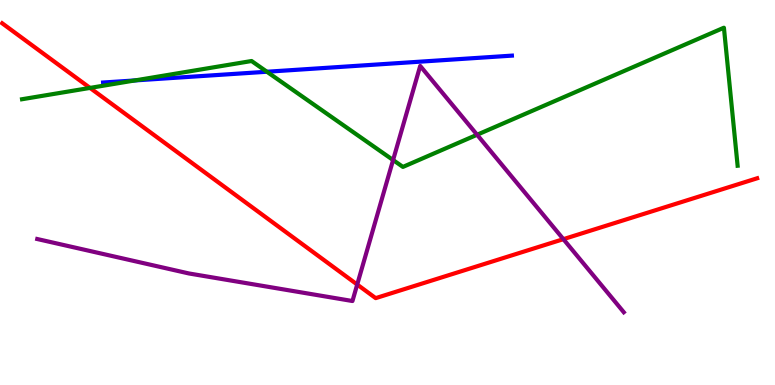[{'lines': ['blue', 'red'], 'intersections': []}, {'lines': ['green', 'red'], 'intersections': [{'x': 1.16, 'y': 7.72}]}, {'lines': ['purple', 'red'], 'intersections': [{'x': 4.61, 'y': 2.61}, {'x': 7.27, 'y': 3.79}]}, {'lines': ['blue', 'green'], 'intersections': [{'x': 1.74, 'y': 7.91}, {'x': 3.44, 'y': 8.14}]}, {'lines': ['blue', 'purple'], 'intersections': []}, {'lines': ['green', 'purple'], 'intersections': [{'x': 5.07, 'y': 5.84}, {'x': 6.16, 'y': 6.5}]}]